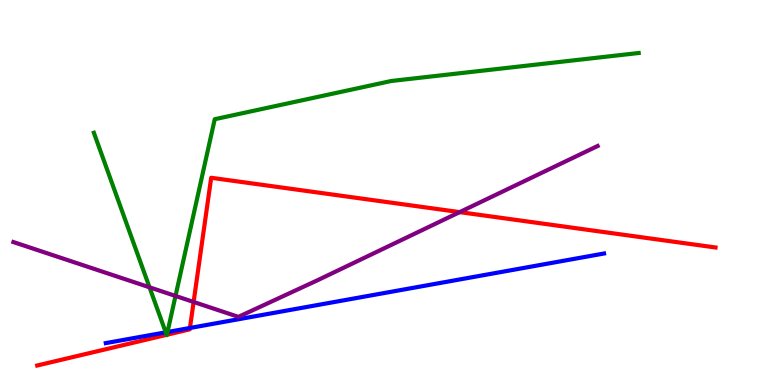[{'lines': ['blue', 'red'], 'intersections': [{'x': 2.45, 'y': 1.48}]}, {'lines': ['green', 'red'], 'intersections': [{'x': 2.15, 'y': 1.3}, {'x': 2.15, 'y': 1.3}]}, {'lines': ['purple', 'red'], 'intersections': [{'x': 2.5, 'y': 2.16}, {'x': 5.93, 'y': 4.49}]}, {'lines': ['blue', 'green'], 'intersections': [{'x': 2.14, 'y': 1.37}, {'x': 2.16, 'y': 1.38}]}, {'lines': ['blue', 'purple'], 'intersections': []}, {'lines': ['green', 'purple'], 'intersections': [{'x': 1.93, 'y': 2.54}, {'x': 2.26, 'y': 2.31}]}]